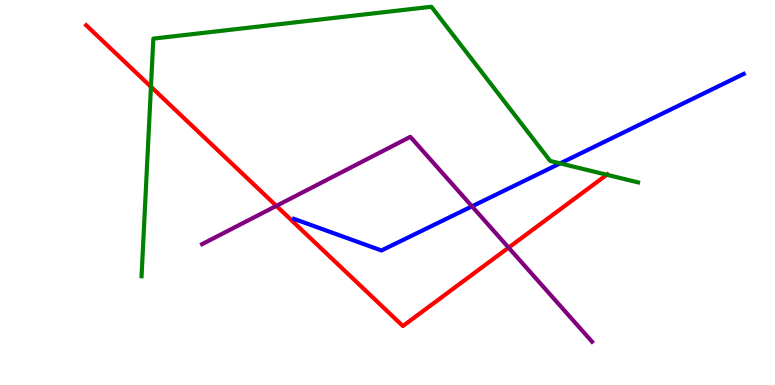[{'lines': ['blue', 'red'], 'intersections': []}, {'lines': ['green', 'red'], 'intersections': [{'x': 1.95, 'y': 7.75}, {'x': 7.83, 'y': 5.46}]}, {'lines': ['purple', 'red'], 'intersections': [{'x': 3.57, 'y': 4.65}, {'x': 6.56, 'y': 3.57}]}, {'lines': ['blue', 'green'], 'intersections': [{'x': 7.23, 'y': 5.76}]}, {'lines': ['blue', 'purple'], 'intersections': [{'x': 6.09, 'y': 4.64}]}, {'lines': ['green', 'purple'], 'intersections': []}]